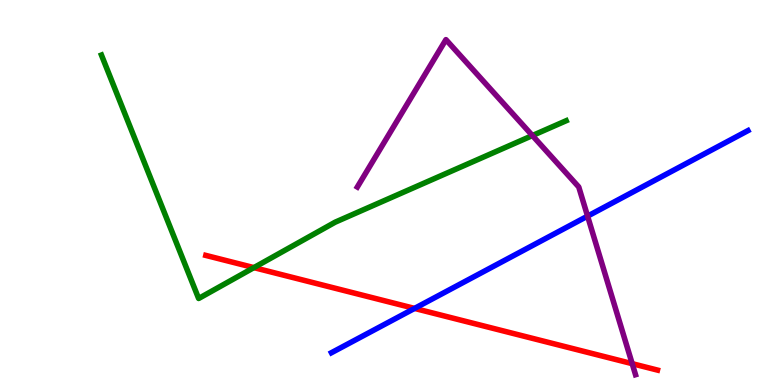[{'lines': ['blue', 'red'], 'intersections': [{'x': 5.35, 'y': 1.99}]}, {'lines': ['green', 'red'], 'intersections': [{'x': 3.28, 'y': 3.05}]}, {'lines': ['purple', 'red'], 'intersections': [{'x': 8.16, 'y': 0.554}]}, {'lines': ['blue', 'green'], 'intersections': []}, {'lines': ['blue', 'purple'], 'intersections': [{'x': 7.58, 'y': 4.39}]}, {'lines': ['green', 'purple'], 'intersections': [{'x': 6.87, 'y': 6.48}]}]